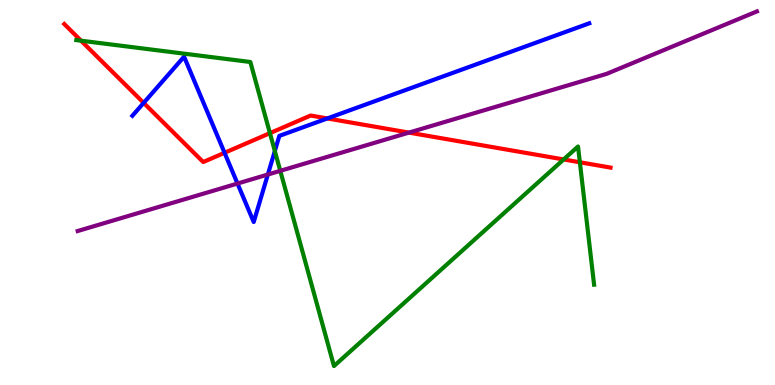[{'lines': ['blue', 'red'], 'intersections': [{'x': 1.85, 'y': 7.33}, {'x': 2.9, 'y': 6.03}, {'x': 4.22, 'y': 6.92}]}, {'lines': ['green', 'red'], 'intersections': [{'x': 1.05, 'y': 8.94}, {'x': 3.48, 'y': 6.54}, {'x': 7.27, 'y': 5.86}, {'x': 7.48, 'y': 5.79}]}, {'lines': ['purple', 'red'], 'intersections': [{'x': 5.28, 'y': 6.56}]}, {'lines': ['blue', 'green'], 'intersections': [{'x': 3.55, 'y': 6.08}]}, {'lines': ['blue', 'purple'], 'intersections': [{'x': 3.06, 'y': 5.23}, {'x': 3.46, 'y': 5.47}]}, {'lines': ['green', 'purple'], 'intersections': [{'x': 3.62, 'y': 5.56}]}]